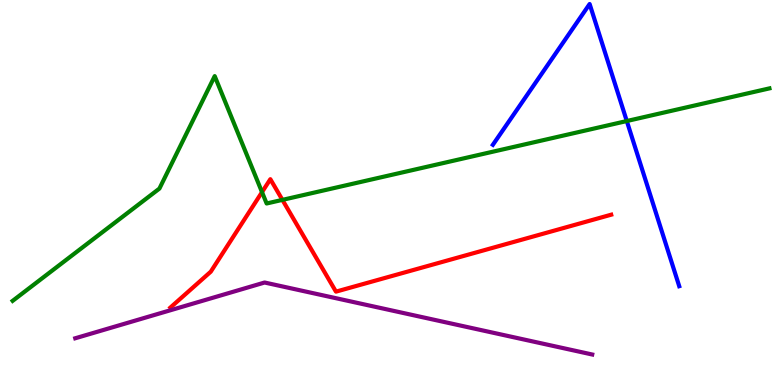[{'lines': ['blue', 'red'], 'intersections': []}, {'lines': ['green', 'red'], 'intersections': [{'x': 3.38, 'y': 5.01}, {'x': 3.64, 'y': 4.81}]}, {'lines': ['purple', 'red'], 'intersections': []}, {'lines': ['blue', 'green'], 'intersections': [{'x': 8.09, 'y': 6.86}]}, {'lines': ['blue', 'purple'], 'intersections': []}, {'lines': ['green', 'purple'], 'intersections': []}]